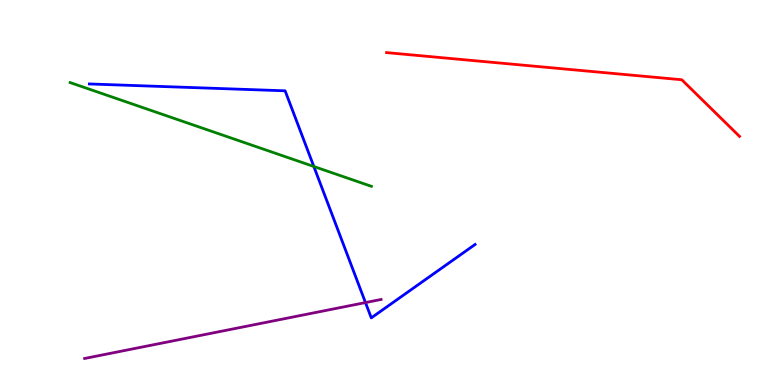[{'lines': ['blue', 'red'], 'intersections': []}, {'lines': ['green', 'red'], 'intersections': []}, {'lines': ['purple', 'red'], 'intersections': []}, {'lines': ['blue', 'green'], 'intersections': [{'x': 4.05, 'y': 5.68}]}, {'lines': ['blue', 'purple'], 'intersections': [{'x': 4.72, 'y': 2.14}]}, {'lines': ['green', 'purple'], 'intersections': []}]